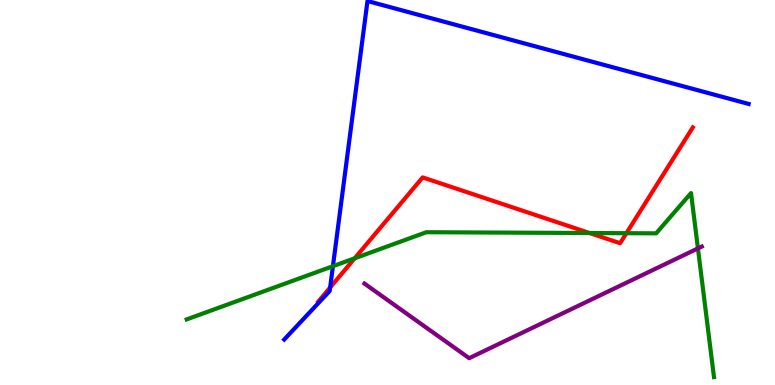[{'lines': ['blue', 'red'], 'intersections': [{'x': 4.26, 'y': 2.53}]}, {'lines': ['green', 'red'], 'intersections': [{'x': 4.58, 'y': 3.29}, {'x': 7.61, 'y': 3.95}, {'x': 8.08, 'y': 3.94}]}, {'lines': ['purple', 'red'], 'intersections': []}, {'lines': ['blue', 'green'], 'intersections': [{'x': 4.3, 'y': 3.09}]}, {'lines': ['blue', 'purple'], 'intersections': []}, {'lines': ['green', 'purple'], 'intersections': [{'x': 9.01, 'y': 3.55}]}]